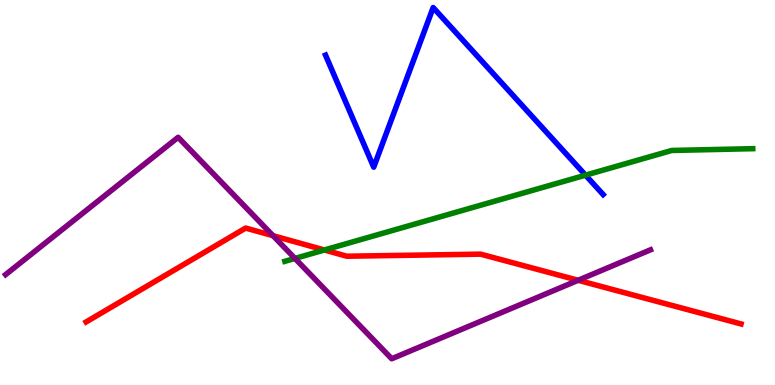[{'lines': ['blue', 'red'], 'intersections': []}, {'lines': ['green', 'red'], 'intersections': [{'x': 4.19, 'y': 3.51}]}, {'lines': ['purple', 'red'], 'intersections': [{'x': 3.52, 'y': 3.88}, {'x': 7.46, 'y': 2.72}]}, {'lines': ['blue', 'green'], 'intersections': [{'x': 7.56, 'y': 5.45}]}, {'lines': ['blue', 'purple'], 'intersections': []}, {'lines': ['green', 'purple'], 'intersections': [{'x': 3.81, 'y': 3.29}]}]